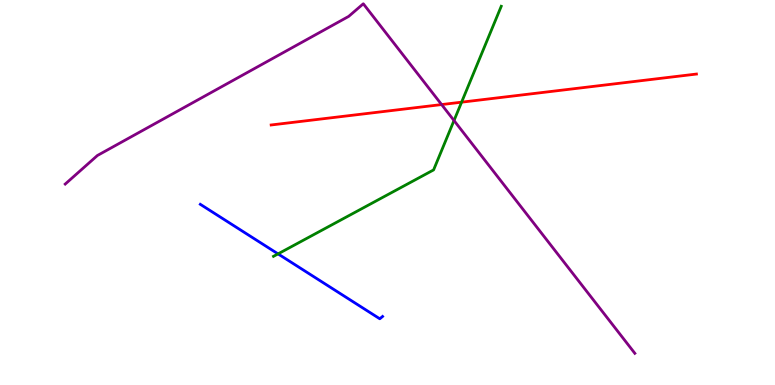[{'lines': ['blue', 'red'], 'intersections': []}, {'lines': ['green', 'red'], 'intersections': [{'x': 5.96, 'y': 7.35}]}, {'lines': ['purple', 'red'], 'intersections': [{'x': 5.7, 'y': 7.28}]}, {'lines': ['blue', 'green'], 'intersections': [{'x': 3.59, 'y': 3.41}]}, {'lines': ['blue', 'purple'], 'intersections': []}, {'lines': ['green', 'purple'], 'intersections': [{'x': 5.86, 'y': 6.87}]}]